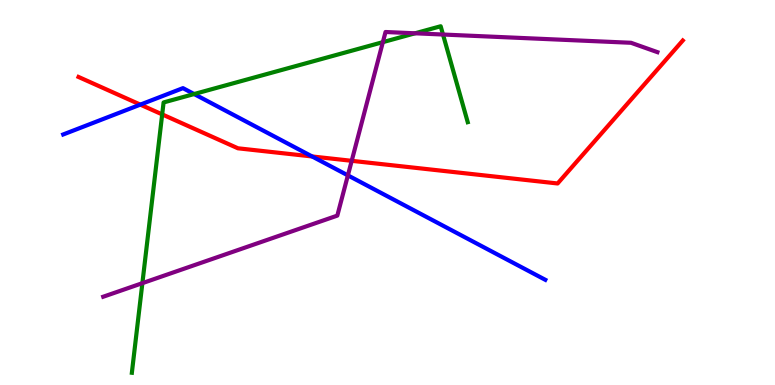[{'lines': ['blue', 'red'], 'intersections': [{'x': 1.81, 'y': 7.28}, {'x': 4.03, 'y': 5.94}]}, {'lines': ['green', 'red'], 'intersections': [{'x': 2.09, 'y': 7.03}]}, {'lines': ['purple', 'red'], 'intersections': [{'x': 4.54, 'y': 5.82}]}, {'lines': ['blue', 'green'], 'intersections': [{'x': 2.5, 'y': 7.56}]}, {'lines': ['blue', 'purple'], 'intersections': [{'x': 4.49, 'y': 5.44}]}, {'lines': ['green', 'purple'], 'intersections': [{'x': 1.84, 'y': 2.65}, {'x': 4.94, 'y': 8.91}, {'x': 5.36, 'y': 9.14}, {'x': 5.72, 'y': 9.1}]}]